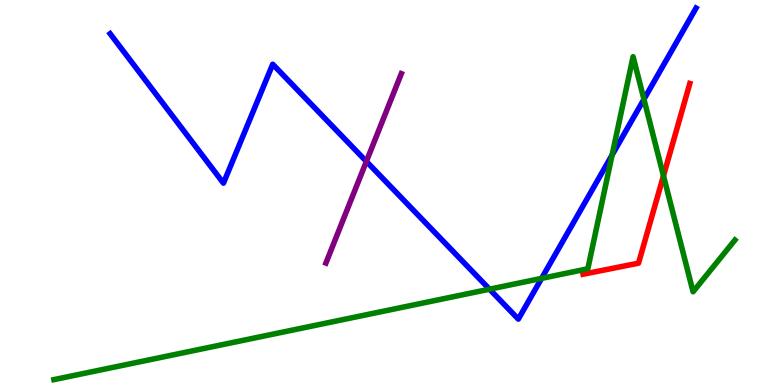[{'lines': ['blue', 'red'], 'intersections': []}, {'lines': ['green', 'red'], 'intersections': [{'x': 8.56, 'y': 5.43}]}, {'lines': ['purple', 'red'], 'intersections': []}, {'lines': ['blue', 'green'], 'intersections': [{'x': 6.32, 'y': 2.49}, {'x': 6.99, 'y': 2.77}, {'x': 7.9, 'y': 5.97}, {'x': 8.31, 'y': 7.42}]}, {'lines': ['blue', 'purple'], 'intersections': [{'x': 4.73, 'y': 5.81}]}, {'lines': ['green', 'purple'], 'intersections': []}]